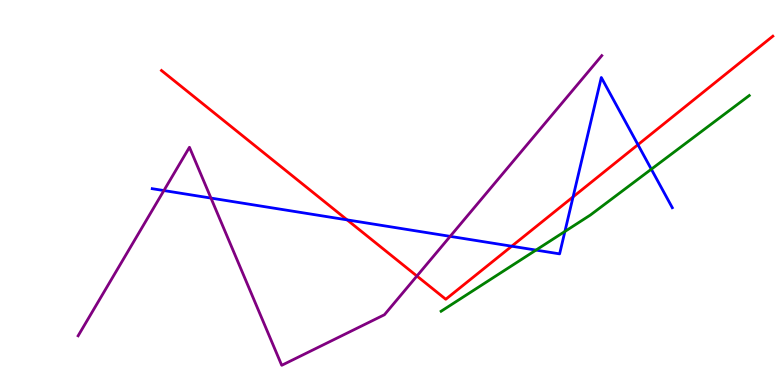[{'lines': ['blue', 'red'], 'intersections': [{'x': 4.48, 'y': 4.29}, {'x': 6.6, 'y': 3.6}, {'x': 7.39, 'y': 4.89}, {'x': 8.23, 'y': 6.24}]}, {'lines': ['green', 'red'], 'intersections': []}, {'lines': ['purple', 'red'], 'intersections': [{'x': 5.38, 'y': 2.83}]}, {'lines': ['blue', 'green'], 'intersections': [{'x': 6.92, 'y': 3.5}, {'x': 7.29, 'y': 3.99}, {'x': 8.4, 'y': 5.61}]}, {'lines': ['blue', 'purple'], 'intersections': [{'x': 2.11, 'y': 5.05}, {'x': 2.72, 'y': 4.85}, {'x': 5.81, 'y': 3.86}]}, {'lines': ['green', 'purple'], 'intersections': []}]